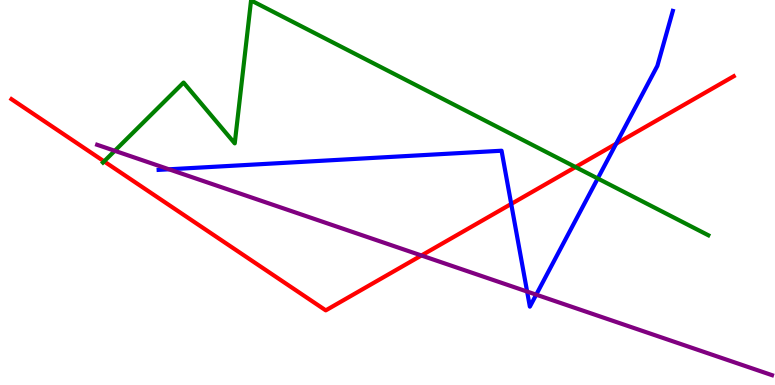[{'lines': ['blue', 'red'], 'intersections': [{'x': 6.6, 'y': 4.7}, {'x': 7.95, 'y': 6.27}]}, {'lines': ['green', 'red'], 'intersections': [{'x': 1.34, 'y': 5.81}, {'x': 7.43, 'y': 5.66}]}, {'lines': ['purple', 'red'], 'intersections': [{'x': 5.44, 'y': 3.36}]}, {'lines': ['blue', 'green'], 'intersections': [{'x': 7.71, 'y': 5.36}]}, {'lines': ['blue', 'purple'], 'intersections': [{'x': 2.18, 'y': 5.6}, {'x': 6.8, 'y': 2.43}, {'x': 6.92, 'y': 2.35}]}, {'lines': ['green', 'purple'], 'intersections': [{'x': 1.48, 'y': 6.08}]}]